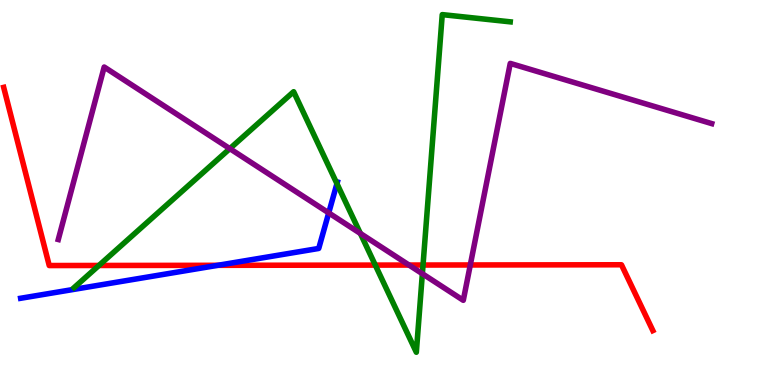[{'lines': ['blue', 'red'], 'intersections': [{'x': 2.81, 'y': 3.11}]}, {'lines': ['green', 'red'], 'intersections': [{'x': 1.28, 'y': 3.1}, {'x': 4.84, 'y': 3.11}, {'x': 5.46, 'y': 3.12}]}, {'lines': ['purple', 'red'], 'intersections': [{'x': 5.28, 'y': 3.12}, {'x': 6.07, 'y': 3.12}]}, {'lines': ['blue', 'green'], 'intersections': [{'x': 4.35, 'y': 5.23}]}, {'lines': ['blue', 'purple'], 'intersections': [{'x': 4.24, 'y': 4.47}]}, {'lines': ['green', 'purple'], 'intersections': [{'x': 2.97, 'y': 6.14}, {'x': 4.65, 'y': 3.94}, {'x': 5.45, 'y': 2.89}]}]